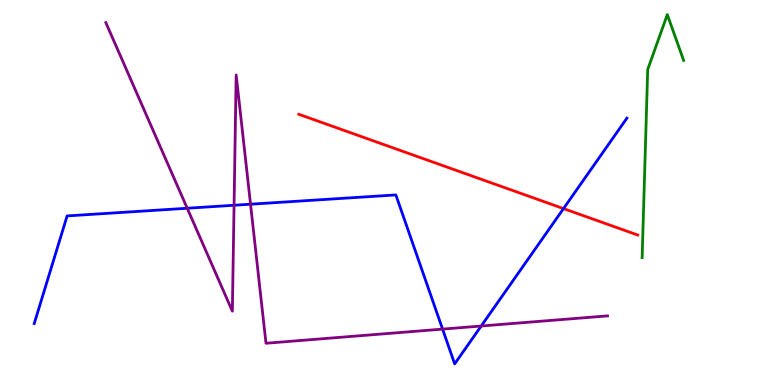[{'lines': ['blue', 'red'], 'intersections': [{'x': 7.27, 'y': 4.58}]}, {'lines': ['green', 'red'], 'intersections': []}, {'lines': ['purple', 'red'], 'intersections': []}, {'lines': ['blue', 'green'], 'intersections': []}, {'lines': ['blue', 'purple'], 'intersections': [{'x': 2.42, 'y': 4.59}, {'x': 3.02, 'y': 4.67}, {'x': 3.23, 'y': 4.7}, {'x': 5.71, 'y': 1.45}, {'x': 6.21, 'y': 1.53}]}, {'lines': ['green', 'purple'], 'intersections': []}]